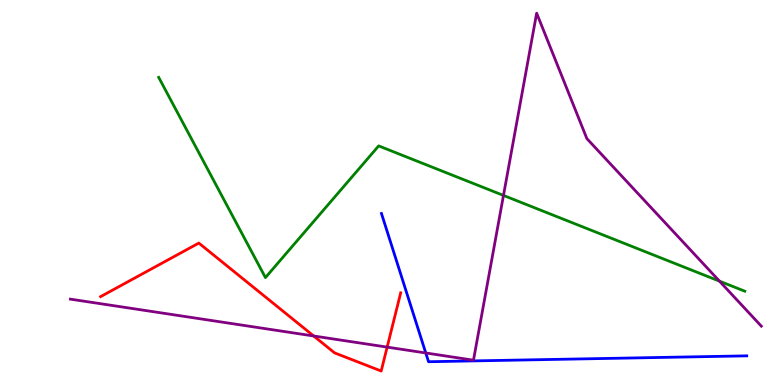[{'lines': ['blue', 'red'], 'intersections': []}, {'lines': ['green', 'red'], 'intersections': []}, {'lines': ['purple', 'red'], 'intersections': [{'x': 4.05, 'y': 1.27}, {'x': 5.0, 'y': 0.984}]}, {'lines': ['blue', 'green'], 'intersections': []}, {'lines': ['blue', 'purple'], 'intersections': [{'x': 5.49, 'y': 0.832}]}, {'lines': ['green', 'purple'], 'intersections': [{'x': 6.5, 'y': 4.92}, {'x': 9.28, 'y': 2.7}]}]